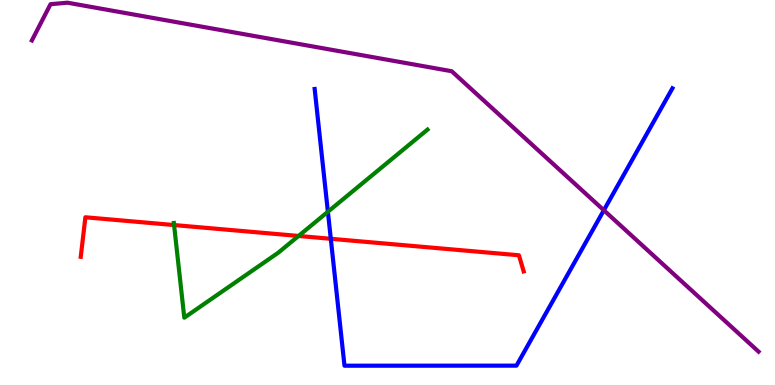[{'lines': ['blue', 'red'], 'intersections': [{'x': 4.27, 'y': 3.8}]}, {'lines': ['green', 'red'], 'intersections': [{'x': 2.25, 'y': 4.15}, {'x': 3.85, 'y': 3.87}]}, {'lines': ['purple', 'red'], 'intersections': []}, {'lines': ['blue', 'green'], 'intersections': [{'x': 4.23, 'y': 4.5}]}, {'lines': ['blue', 'purple'], 'intersections': [{'x': 7.79, 'y': 4.54}]}, {'lines': ['green', 'purple'], 'intersections': []}]